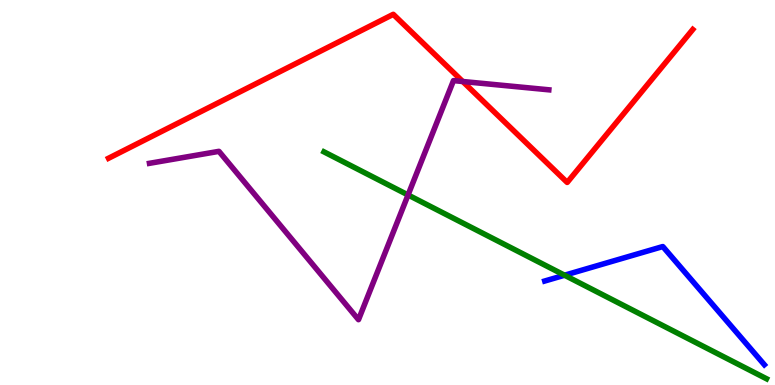[{'lines': ['blue', 'red'], 'intersections': []}, {'lines': ['green', 'red'], 'intersections': []}, {'lines': ['purple', 'red'], 'intersections': [{'x': 5.97, 'y': 7.88}]}, {'lines': ['blue', 'green'], 'intersections': [{'x': 7.28, 'y': 2.85}]}, {'lines': ['blue', 'purple'], 'intersections': []}, {'lines': ['green', 'purple'], 'intersections': [{'x': 5.27, 'y': 4.94}]}]